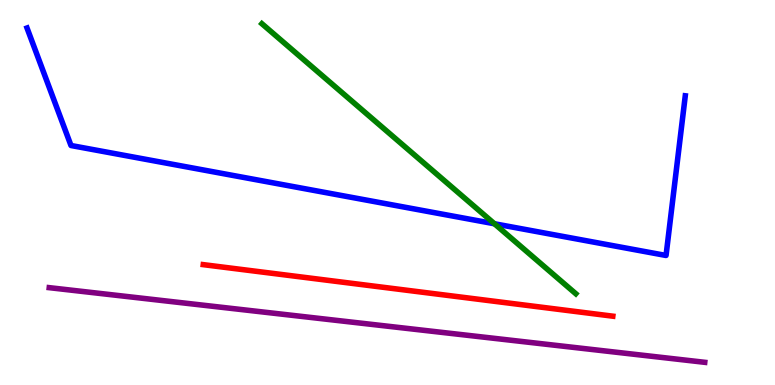[{'lines': ['blue', 'red'], 'intersections': []}, {'lines': ['green', 'red'], 'intersections': []}, {'lines': ['purple', 'red'], 'intersections': []}, {'lines': ['blue', 'green'], 'intersections': [{'x': 6.38, 'y': 4.19}]}, {'lines': ['blue', 'purple'], 'intersections': []}, {'lines': ['green', 'purple'], 'intersections': []}]